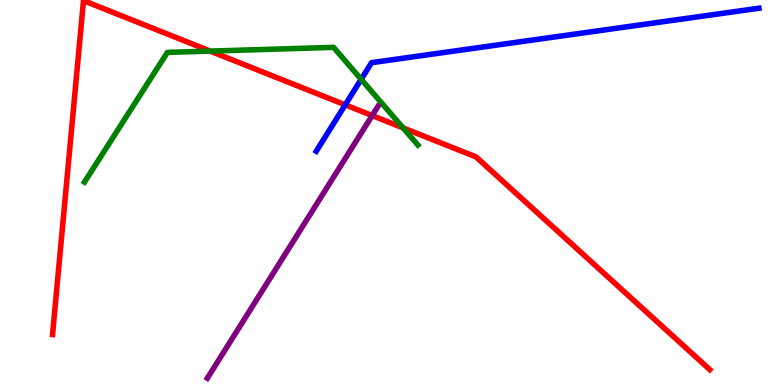[{'lines': ['blue', 'red'], 'intersections': [{'x': 4.45, 'y': 7.28}]}, {'lines': ['green', 'red'], 'intersections': [{'x': 2.71, 'y': 8.67}, {'x': 5.2, 'y': 6.68}]}, {'lines': ['purple', 'red'], 'intersections': [{'x': 4.8, 'y': 7.0}]}, {'lines': ['blue', 'green'], 'intersections': [{'x': 4.66, 'y': 7.94}]}, {'lines': ['blue', 'purple'], 'intersections': []}, {'lines': ['green', 'purple'], 'intersections': []}]